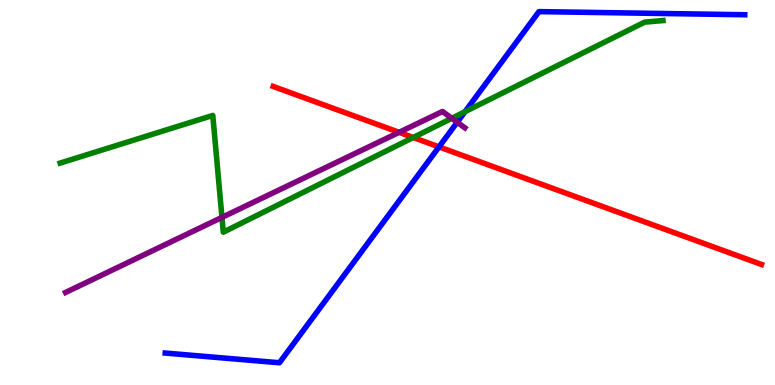[{'lines': ['blue', 'red'], 'intersections': [{'x': 5.66, 'y': 6.18}]}, {'lines': ['green', 'red'], 'intersections': [{'x': 5.33, 'y': 6.43}]}, {'lines': ['purple', 'red'], 'intersections': [{'x': 5.15, 'y': 6.56}]}, {'lines': ['blue', 'green'], 'intersections': [{'x': 6.0, 'y': 7.1}]}, {'lines': ['blue', 'purple'], 'intersections': [{'x': 5.9, 'y': 6.82}]}, {'lines': ['green', 'purple'], 'intersections': [{'x': 2.86, 'y': 4.35}, {'x': 5.83, 'y': 6.93}]}]